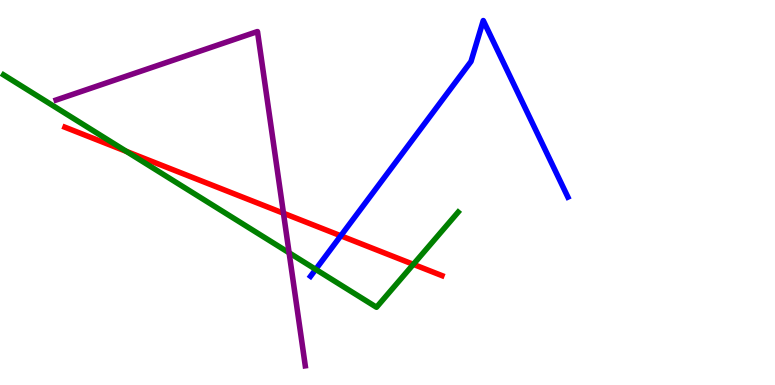[{'lines': ['blue', 'red'], 'intersections': [{'x': 4.4, 'y': 3.88}]}, {'lines': ['green', 'red'], 'intersections': [{'x': 1.63, 'y': 6.07}, {'x': 5.33, 'y': 3.13}]}, {'lines': ['purple', 'red'], 'intersections': [{'x': 3.66, 'y': 4.46}]}, {'lines': ['blue', 'green'], 'intersections': [{'x': 4.07, 'y': 3.0}]}, {'lines': ['blue', 'purple'], 'intersections': []}, {'lines': ['green', 'purple'], 'intersections': [{'x': 3.73, 'y': 3.43}]}]